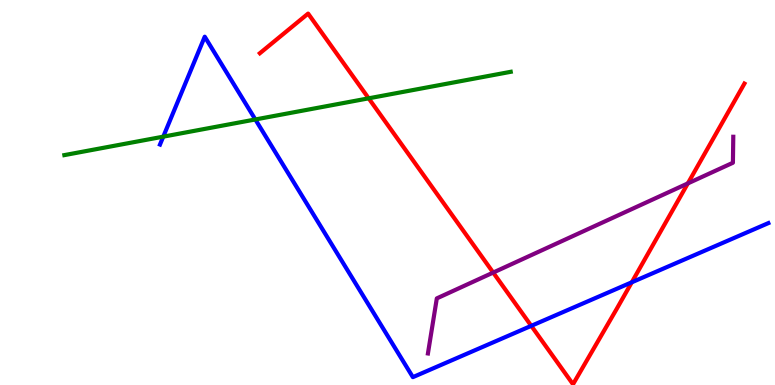[{'lines': ['blue', 'red'], 'intersections': [{'x': 6.86, 'y': 1.54}, {'x': 8.15, 'y': 2.67}]}, {'lines': ['green', 'red'], 'intersections': [{'x': 4.76, 'y': 7.45}]}, {'lines': ['purple', 'red'], 'intersections': [{'x': 6.36, 'y': 2.92}, {'x': 8.88, 'y': 5.24}]}, {'lines': ['blue', 'green'], 'intersections': [{'x': 2.11, 'y': 6.45}, {'x': 3.29, 'y': 6.9}]}, {'lines': ['blue', 'purple'], 'intersections': []}, {'lines': ['green', 'purple'], 'intersections': []}]